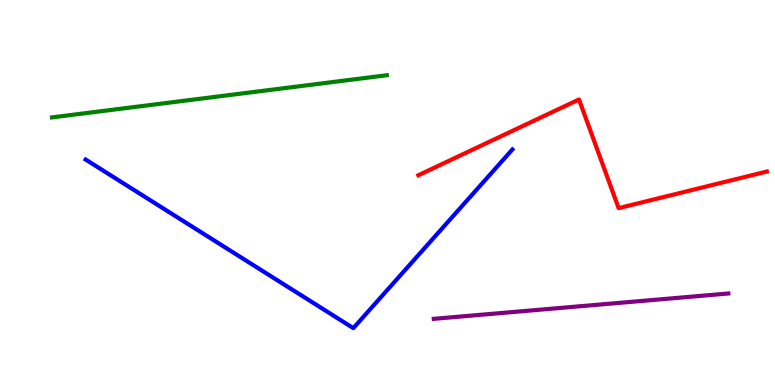[{'lines': ['blue', 'red'], 'intersections': []}, {'lines': ['green', 'red'], 'intersections': []}, {'lines': ['purple', 'red'], 'intersections': []}, {'lines': ['blue', 'green'], 'intersections': []}, {'lines': ['blue', 'purple'], 'intersections': []}, {'lines': ['green', 'purple'], 'intersections': []}]